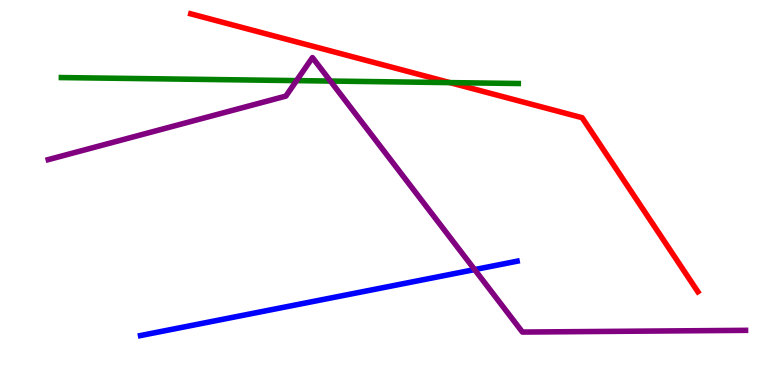[{'lines': ['blue', 'red'], 'intersections': []}, {'lines': ['green', 'red'], 'intersections': [{'x': 5.81, 'y': 7.85}]}, {'lines': ['purple', 'red'], 'intersections': []}, {'lines': ['blue', 'green'], 'intersections': []}, {'lines': ['blue', 'purple'], 'intersections': [{'x': 6.12, 'y': 3.0}]}, {'lines': ['green', 'purple'], 'intersections': [{'x': 3.83, 'y': 7.91}, {'x': 4.26, 'y': 7.89}]}]